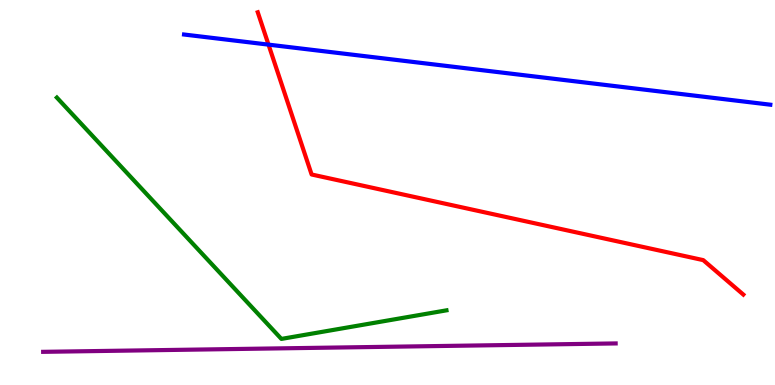[{'lines': ['blue', 'red'], 'intersections': [{'x': 3.46, 'y': 8.84}]}, {'lines': ['green', 'red'], 'intersections': []}, {'lines': ['purple', 'red'], 'intersections': []}, {'lines': ['blue', 'green'], 'intersections': []}, {'lines': ['blue', 'purple'], 'intersections': []}, {'lines': ['green', 'purple'], 'intersections': []}]